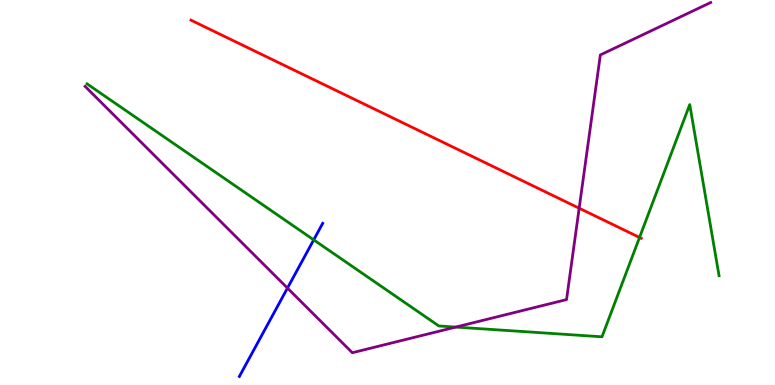[{'lines': ['blue', 'red'], 'intersections': []}, {'lines': ['green', 'red'], 'intersections': [{'x': 8.25, 'y': 3.83}]}, {'lines': ['purple', 'red'], 'intersections': [{'x': 7.47, 'y': 4.59}]}, {'lines': ['blue', 'green'], 'intersections': [{'x': 4.05, 'y': 3.77}]}, {'lines': ['blue', 'purple'], 'intersections': [{'x': 3.71, 'y': 2.52}]}, {'lines': ['green', 'purple'], 'intersections': [{'x': 5.88, 'y': 1.5}]}]